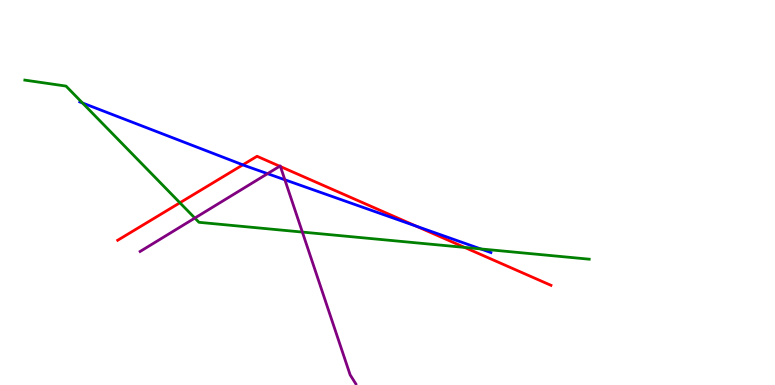[{'lines': ['blue', 'red'], 'intersections': [{'x': 3.13, 'y': 5.72}, {'x': 5.37, 'y': 4.13}]}, {'lines': ['green', 'red'], 'intersections': [{'x': 2.32, 'y': 4.73}, {'x': 6.0, 'y': 3.57}]}, {'lines': ['purple', 'red'], 'intersections': [{'x': 3.61, 'y': 5.68}, {'x': 3.62, 'y': 5.67}]}, {'lines': ['blue', 'green'], 'intersections': [{'x': 1.06, 'y': 7.33}, {'x': 6.2, 'y': 3.53}]}, {'lines': ['blue', 'purple'], 'intersections': [{'x': 3.45, 'y': 5.49}, {'x': 3.68, 'y': 5.33}]}, {'lines': ['green', 'purple'], 'intersections': [{'x': 2.51, 'y': 4.34}, {'x': 3.9, 'y': 3.97}]}]